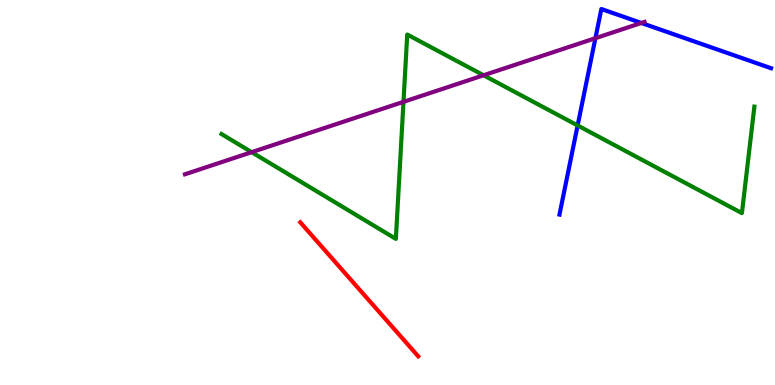[{'lines': ['blue', 'red'], 'intersections': []}, {'lines': ['green', 'red'], 'intersections': []}, {'lines': ['purple', 'red'], 'intersections': []}, {'lines': ['blue', 'green'], 'intersections': [{'x': 7.45, 'y': 6.74}]}, {'lines': ['blue', 'purple'], 'intersections': [{'x': 7.68, 'y': 9.01}, {'x': 8.28, 'y': 9.4}]}, {'lines': ['green', 'purple'], 'intersections': [{'x': 3.25, 'y': 6.05}, {'x': 5.21, 'y': 7.36}, {'x': 6.24, 'y': 8.04}]}]